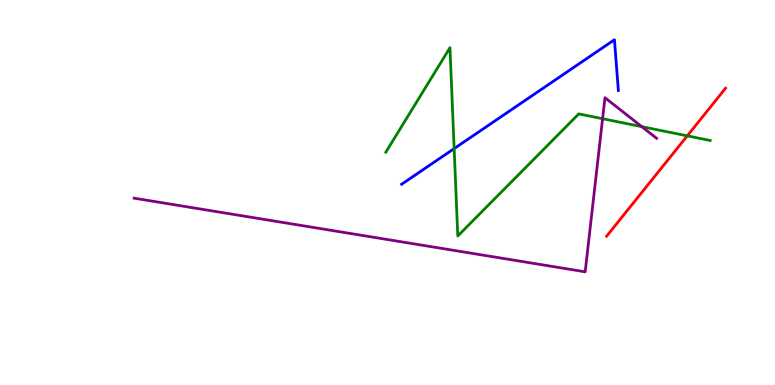[{'lines': ['blue', 'red'], 'intersections': []}, {'lines': ['green', 'red'], 'intersections': [{'x': 8.87, 'y': 6.47}]}, {'lines': ['purple', 'red'], 'intersections': []}, {'lines': ['blue', 'green'], 'intersections': [{'x': 5.86, 'y': 6.14}]}, {'lines': ['blue', 'purple'], 'intersections': []}, {'lines': ['green', 'purple'], 'intersections': [{'x': 7.78, 'y': 6.92}, {'x': 8.28, 'y': 6.71}]}]